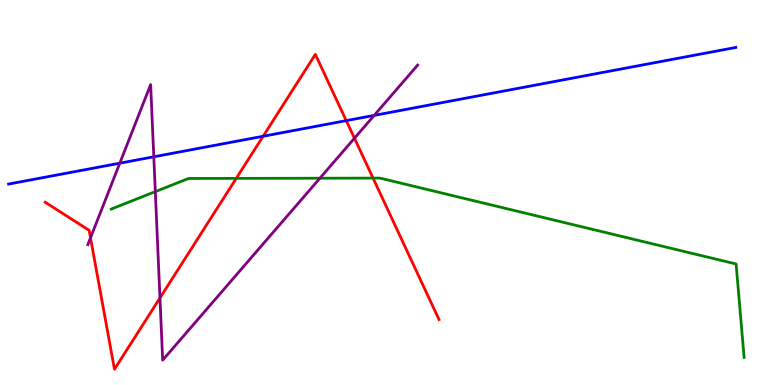[{'lines': ['blue', 'red'], 'intersections': [{'x': 3.4, 'y': 6.46}, {'x': 4.47, 'y': 6.87}]}, {'lines': ['green', 'red'], 'intersections': [{'x': 3.05, 'y': 5.37}, {'x': 4.81, 'y': 5.37}]}, {'lines': ['purple', 'red'], 'intersections': [{'x': 1.17, 'y': 3.82}, {'x': 2.06, 'y': 2.26}, {'x': 4.57, 'y': 6.41}]}, {'lines': ['blue', 'green'], 'intersections': []}, {'lines': ['blue', 'purple'], 'intersections': [{'x': 1.55, 'y': 5.76}, {'x': 1.98, 'y': 5.93}, {'x': 4.83, 'y': 7.0}]}, {'lines': ['green', 'purple'], 'intersections': [{'x': 2.0, 'y': 5.02}, {'x': 4.13, 'y': 5.37}]}]